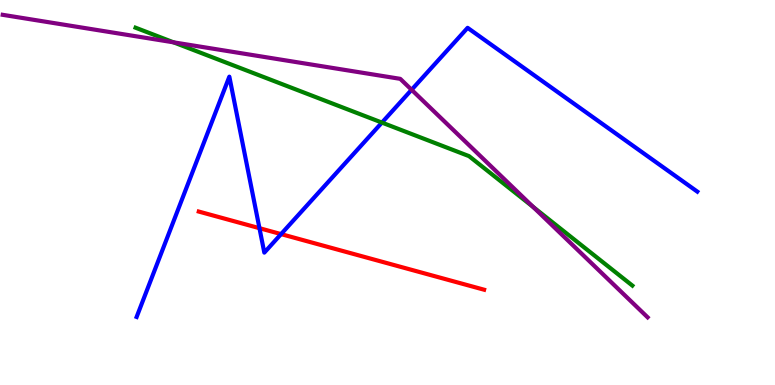[{'lines': ['blue', 'red'], 'intersections': [{'x': 3.35, 'y': 4.07}, {'x': 3.63, 'y': 3.92}]}, {'lines': ['green', 'red'], 'intersections': []}, {'lines': ['purple', 'red'], 'intersections': []}, {'lines': ['blue', 'green'], 'intersections': [{'x': 4.93, 'y': 6.82}]}, {'lines': ['blue', 'purple'], 'intersections': [{'x': 5.31, 'y': 7.67}]}, {'lines': ['green', 'purple'], 'intersections': [{'x': 2.24, 'y': 8.9}, {'x': 6.88, 'y': 4.62}]}]